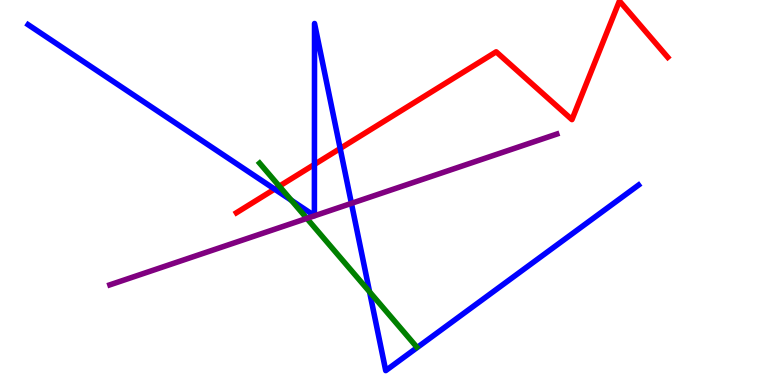[{'lines': ['blue', 'red'], 'intersections': [{'x': 3.54, 'y': 5.09}, {'x': 4.06, 'y': 5.73}, {'x': 4.39, 'y': 6.14}]}, {'lines': ['green', 'red'], 'intersections': [{'x': 3.6, 'y': 5.16}]}, {'lines': ['purple', 'red'], 'intersections': []}, {'lines': ['blue', 'green'], 'intersections': [{'x': 3.76, 'y': 4.8}, {'x': 4.77, 'y': 2.42}]}, {'lines': ['blue', 'purple'], 'intersections': [{'x': 4.53, 'y': 4.72}]}, {'lines': ['green', 'purple'], 'intersections': [{'x': 3.96, 'y': 4.33}]}]